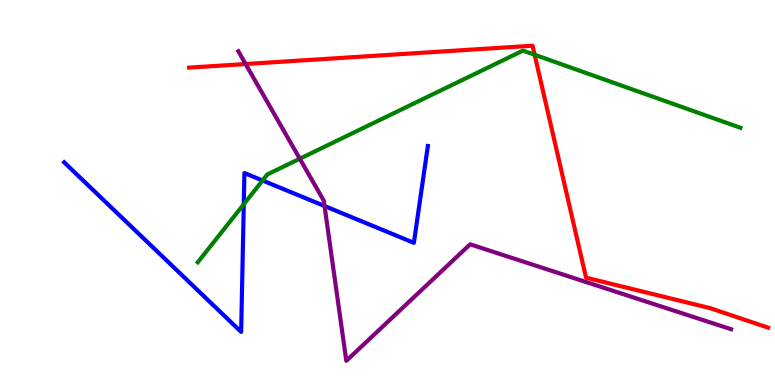[{'lines': ['blue', 'red'], 'intersections': []}, {'lines': ['green', 'red'], 'intersections': [{'x': 6.9, 'y': 8.58}]}, {'lines': ['purple', 'red'], 'intersections': [{'x': 3.17, 'y': 8.34}]}, {'lines': ['blue', 'green'], 'intersections': [{'x': 3.15, 'y': 4.7}, {'x': 3.39, 'y': 5.31}]}, {'lines': ['blue', 'purple'], 'intersections': [{'x': 4.19, 'y': 4.65}]}, {'lines': ['green', 'purple'], 'intersections': [{'x': 3.87, 'y': 5.88}]}]